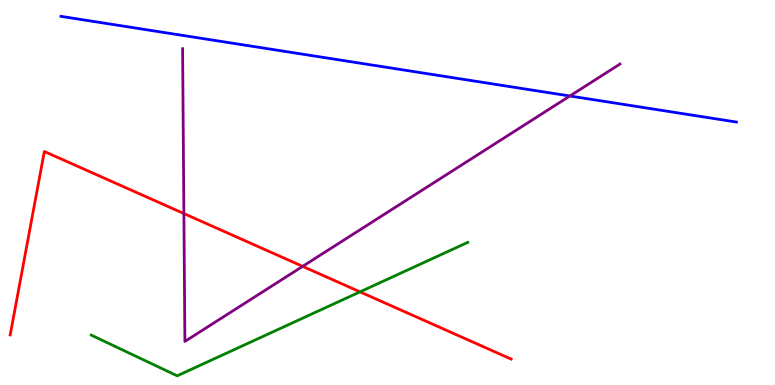[{'lines': ['blue', 'red'], 'intersections': []}, {'lines': ['green', 'red'], 'intersections': [{'x': 4.65, 'y': 2.42}]}, {'lines': ['purple', 'red'], 'intersections': [{'x': 2.37, 'y': 4.45}, {'x': 3.91, 'y': 3.08}]}, {'lines': ['blue', 'green'], 'intersections': []}, {'lines': ['blue', 'purple'], 'intersections': [{'x': 7.35, 'y': 7.51}]}, {'lines': ['green', 'purple'], 'intersections': []}]